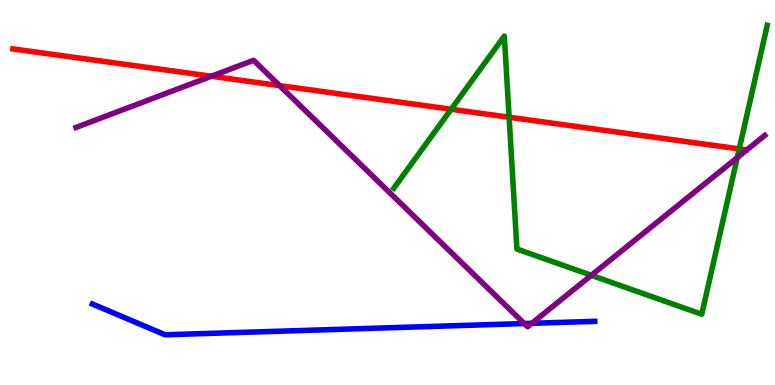[{'lines': ['blue', 'red'], 'intersections': []}, {'lines': ['green', 'red'], 'intersections': [{'x': 5.82, 'y': 7.16}, {'x': 6.57, 'y': 6.96}, {'x': 9.54, 'y': 6.13}]}, {'lines': ['purple', 'red'], 'intersections': [{'x': 2.73, 'y': 8.02}, {'x': 3.61, 'y': 7.78}]}, {'lines': ['blue', 'green'], 'intersections': []}, {'lines': ['blue', 'purple'], 'intersections': [{'x': 6.77, 'y': 1.6}, {'x': 6.86, 'y': 1.6}]}, {'lines': ['green', 'purple'], 'intersections': [{'x': 7.63, 'y': 2.85}, {'x': 9.51, 'y': 5.91}]}]